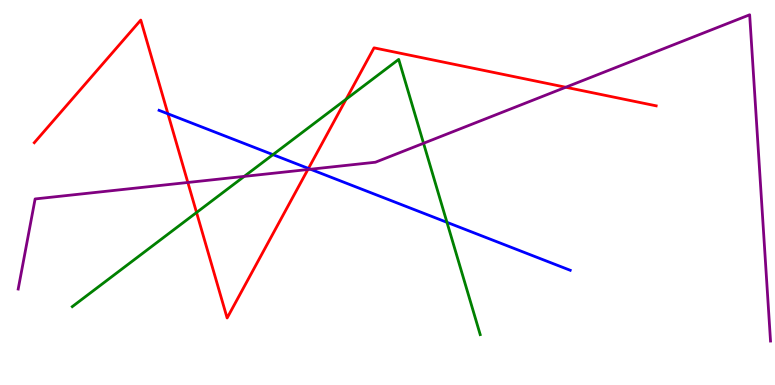[{'lines': ['blue', 'red'], 'intersections': [{'x': 2.17, 'y': 7.04}, {'x': 3.98, 'y': 5.62}]}, {'lines': ['green', 'red'], 'intersections': [{'x': 2.54, 'y': 4.48}, {'x': 4.47, 'y': 7.42}]}, {'lines': ['purple', 'red'], 'intersections': [{'x': 2.42, 'y': 5.26}, {'x': 3.97, 'y': 5.6}, {'x': 7.3, 'y': 7.73}]}, {'lines': ['blue', 'green'], 'intersections': [{'x': 3.52, 'y': 5.98}, {'x': 5.77, 'y': 4.23}]}, {'lines': ['blue', 'purple'], 'intersections': [{'x': 4.01, 'y': 5.6}]}, {'lines': ['green', 'purple'], 'intersections': [{'x': 3.15, 'y': 5.42}, {'x': 5.47, 'y': 6.28}]}]